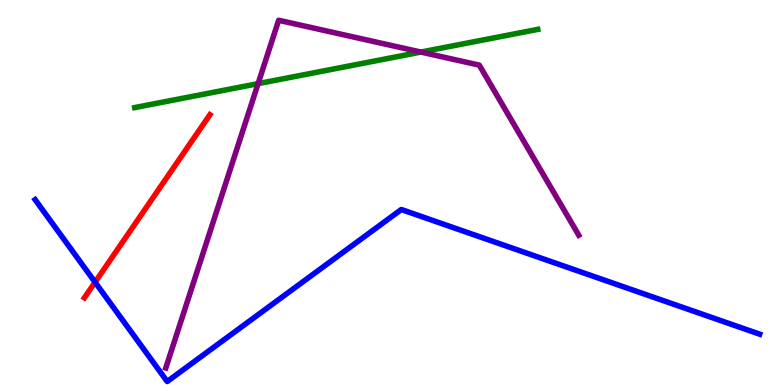[{'lines': ['blue', 'red'], 'intersections': [{'x': 1.23, 'y': 2.67}]}, {'lines': ['green', 'red'], 'intersections': []}, {'lines': ['purple', 'red'], 'intersections': []}, {'lines': ['blue', 'green'], 'intersections': []}, {'lines': ['blue', 'purple'], 'intersections': []}, {'lines': ['green', 'purple'], 'intersections': [{'x': 3.33, 'y': 7.83}, {'x': 5.43, 'y': 8.65}]}]